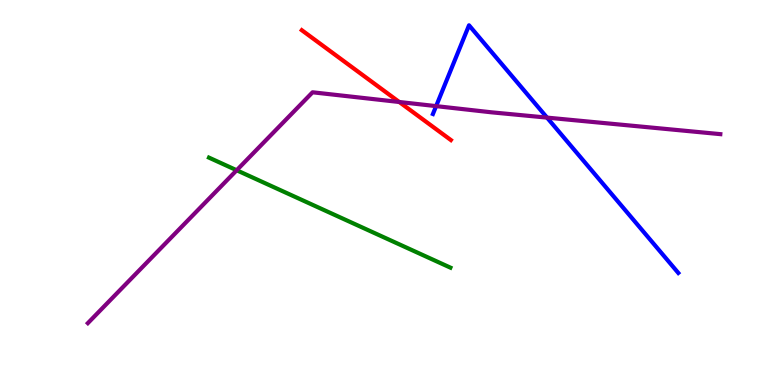[{'lines': ['blue', 'red'], 'intersections': []}, {'lines': ['green', 'red'], 'intersections': []}, {'lines': ['purple', 'red'], 'intersections': [{'x': 5.15, 'y': 7.35}]}, {'lines': ['blue', 'green'], 'intersections': []}, {'lines': ['blue', 'purple'], 'intersections': [{'x': 5.63, 'y': 7.24}, {'x': 7.06, 'y': 6.95}]}, {'lines': ['green', 'purple'], 'intersections': [{'x': 3.05, 'y': 5.58}]}]